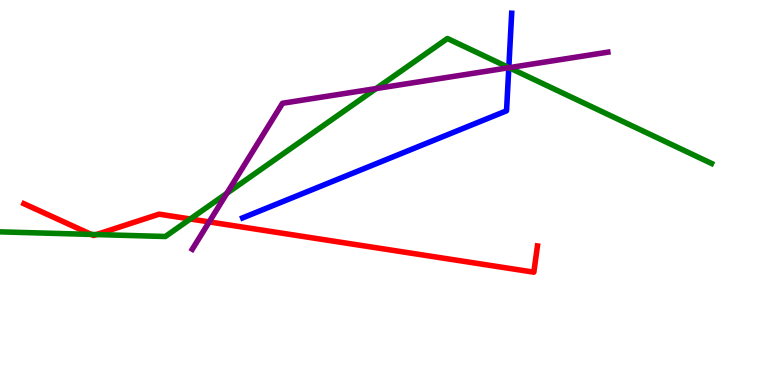[{'lines': ['blue', 'red'], 'intersections': []}, {'lines': ['green', 'red'], 'intersections': [{'x': 1.18, 'y': 3.91}, {'x': 1.24, 'y': 3.91}, {'x': 2.46, 'y': 4.31}]}, {'lines': ['purple', 'red'], 'intersections': [{'x': 2.7, 'y': 4.24}]}, {'lines': ['blue', 'green'], 'intersections': [{'x': 6.57, 'y': 8.25}]}, {'lines': ['blue', 'purple'], 'intersections': [{'x': 6.57, 'y': 8.24}]}, {'lines': ['green', 'purple'], 'intersections': [{'x': 2.93, 'y': 4.98}, {'x': 4.85, 'y': 7.7}, {'x': 6.57, 'y': 8.24}]}]